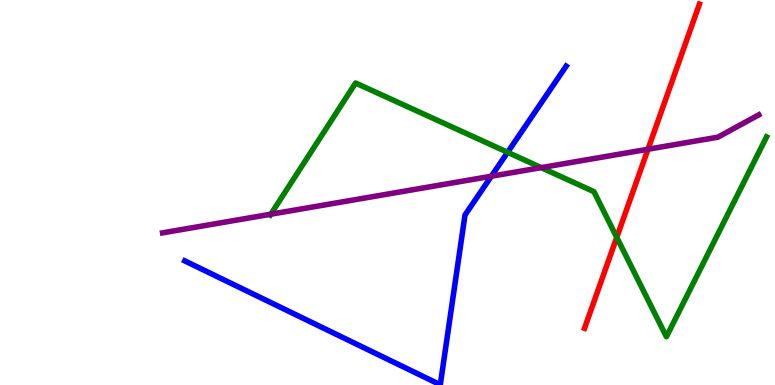[{'lines': ['blue', 'red'], 'intersections': []}, {'lines': ['green', 'red'], 'intersections': [{'x': 7.96, 'y': 3.84}]}, {'lines': ['purple', 'red'], 'intersections': [{'x': 8.36, 'y': 6.12}]}, {'lines': ['blue', 'green'], 'intersections': [{'x': 6.55, 'y': 6.04}]}, {'lines': ['blue', 'purple'], 'intersections': [{'x': 6.34, 'y': 5.42}]}, {'lines': ['green', 'purple'], 'intersections': [{'x': 3.49, 'y': 4.44}, {'x': 6.98, 'y': 5.65}]}]